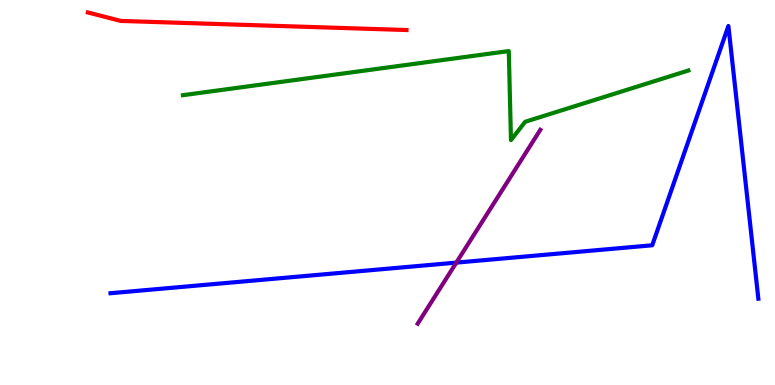[{'lines': ['blue', 'red'], 'intersections': []}, {'lines': ['green', 'red'], 'intersections': []}, {'lines': ['purple', 'red'], 'intersections': []}, {'lines': ['blue', 'green'], 'intersections': []}, {'lines': ['blue', 'purple'], 'intersections': [{'x': 5.89, 'y': 3.18}]}, {'lines': ['green', 'purple'], 'intersections': []}]